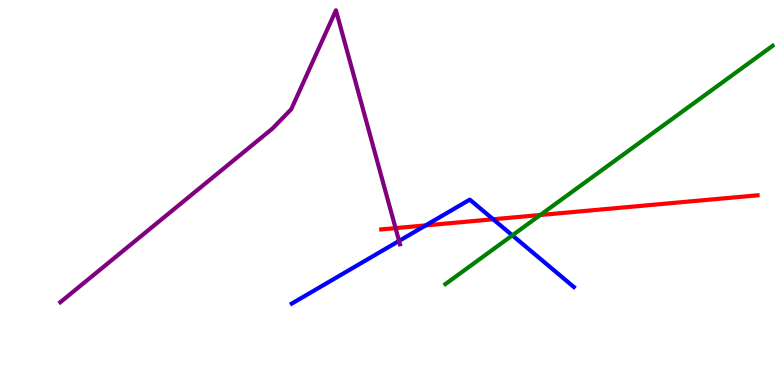[{'lines': ['blue', 'red'], 'intersections': [{'x': 5.49, 'y': 4.15}, {'x': 6.36, 'y': 4.3}]}, {'lines': ['green', 'red'], 'intersections': [{'x': 6.97, 'y': 4.42}]}, {'lines': ['purple', 'red'], 'intersections': [{'x': 5.1, 'y': 4.07}]}, {'lines': ['blue', 'green'], 'intersections': [{'x': 6.61, 'y': 3.89}]}, {'lines': ['blue', 'purple'], 'intersections': [{'x': 5.15, 'y': 3.74}]}, {'lines': ['green', 'purple'], 'intersections': []}]